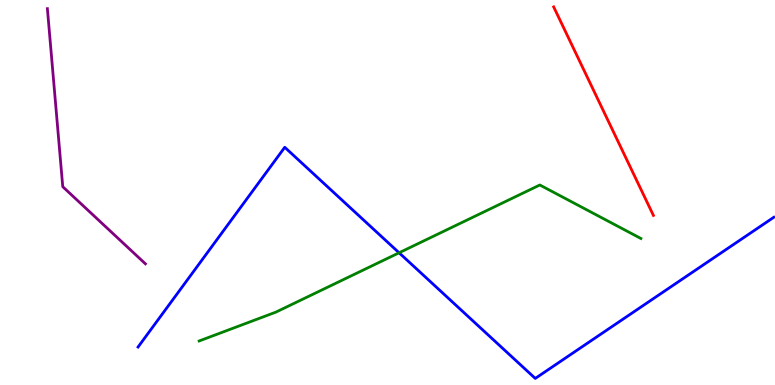[{'lines': ['blue', 'red'], 'intersections': []}, {'lines': ['green', 'red'], 'intersections': []}, {'lines': ['purple', 'red'], 'intersections': []}, {'lines': ['blue', 'green'], 'intersections': [{'x': 5.15, 'y': 3.43}]}, {'lines': ['blue', 'purple'], 'intersections': []}, {'lines': ['green', 'purple'], 'intersections': []}]